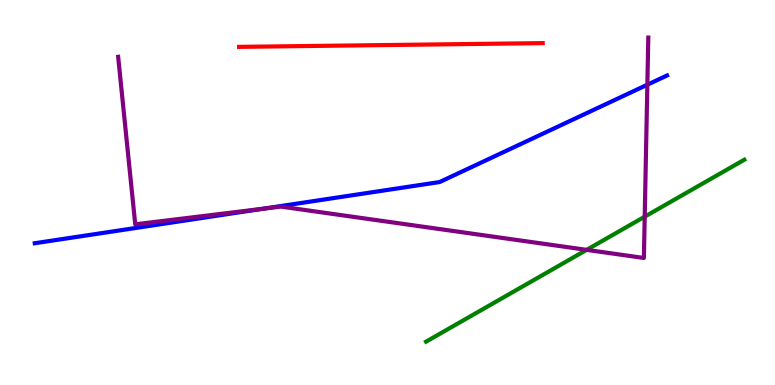[{'lines': ['blue', 'red'], 'intersections': []}, {'lines': ['green', 'red'], 'intersections': []}, {'lines': ['purple', 'red'], 'intersections': []}, {'lines': ['blue', 'green'], 'intersections': []}, {'lines': ['blue', 'purple'], 'intersections': [{'x': 3.39, 'y': 4.58}, {'x': 8.35, 'y': 7.8}]}, {'lines': ['green', 'purple'], 'intersections': [{'x': 7.57, 'y': 3.51}, {'x': 8.32, 'y': 4.37}]}]